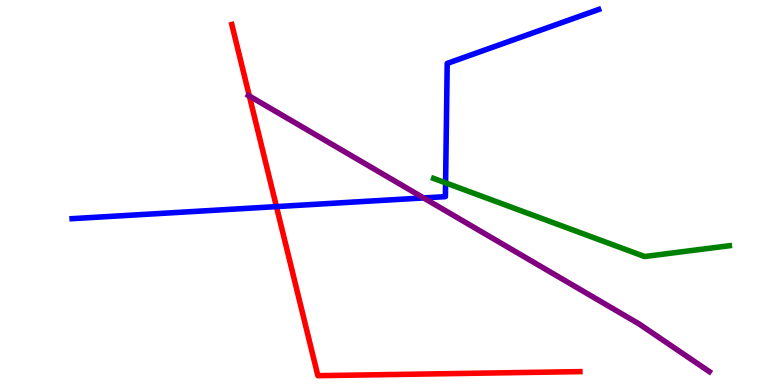[{'lines': ['blue', 'red'], 'intersections': [{'x': 3.57, 'y': 4.63}]}, {'lines': ['green', 'red'], 'intersections': []}, {'lines': ['purple', 'red'], 'intersections': [{'x': 3.22, 'y': 7.51}]}, {'lines': ['blue', 'green'], 'intersections': [{'x': 5.75, 'y': 5.25}]}, {'lines': ['blue', 'purple'], 'intersections': [{'x': 5.47, 'y': 4.86}]}, {'lines': ['green', 'purple'], 'intersections': []}]